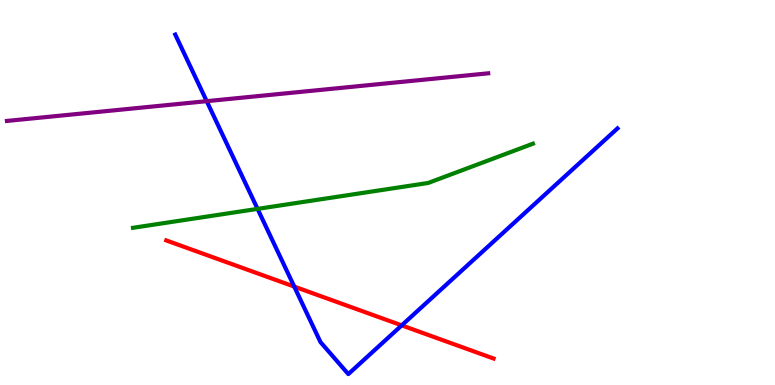[{'lines': ['blue', 'red'], 'intersections': [{'x': 3.8, 'y': 2.56}, {'x': 5.18, 'y': 1.55}]}, {'lines': ['green', 'red'], 'intersections': []}, {'lines': ['purple', 'red'], 'intersections': []}, {'lines': ['blue', 'green'], 'intersections': [{'x': 3.32, 'y': 4.57}]}, {'lines': ['blue', 'purple'], 'intersections': [{'x': 2.67, 'y': 7.37}]}, {'lines': ['green', 'purple'], 'intersections': []}]